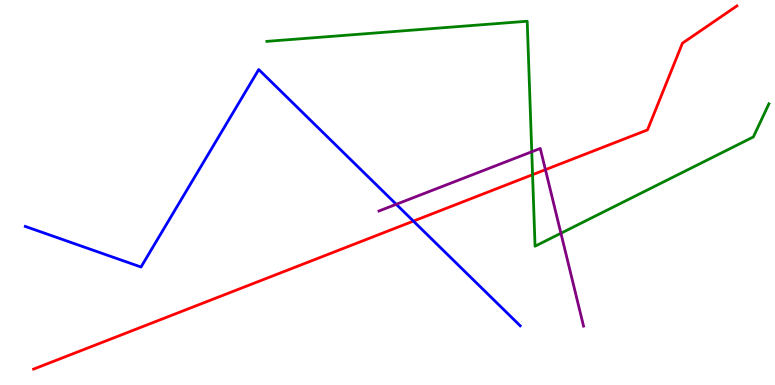[{'lines': ['blue', 'red'], 'intersections': [{'x': 5.33, 'y': 4.26}]}, {'lines': ['green', 'red'], 'intersections': [{'x': 6.87, 'y': 5.46}]}, {'lines': ['purple', 'red'], 'intersections': [{'x': 7.04, 'y': 5.59}]}, {'lines': ['blue', 'green'], 'intersections': []}, {'lines': ['blue', 'purple'], 'intersections': [{'x': 5.11, 'y': 4.69}]}, {'lines': ['green', 'purple'], 'intersections': [{'x': 6.86, 'y': 6.06}, {'x': 7.24, 'y': 3.94}]}]